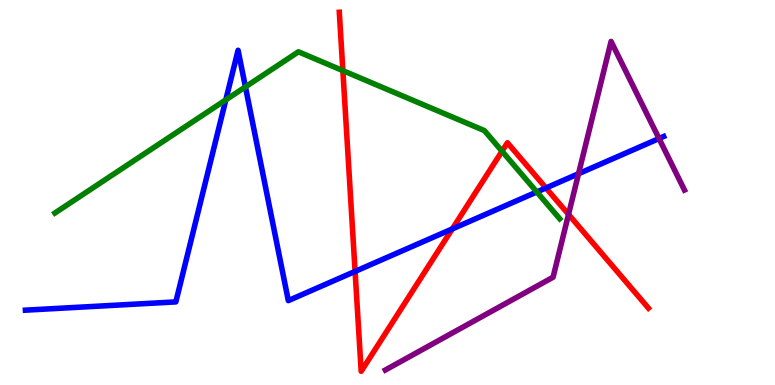[{'lines': ['blue', 'red'], 'intersections': [{'x': 4.58, 'y': 2.95}, {'x': 5.84, 'y': 4.05}, {'x': 7.04, 'y': 5.12}]}, {'lines': ['green', 'red'], 'intersections': [{'x': 4.42, 'y': 8.17}, {'x': 6.48, 'y': 6.07}]}, {'lines': ['purple', 'red'], 'intersections': [{'x': 7.34, 'y': 4.43}]}, {'lines': ['blue', 'green'], 'intersections': [{'x': 2.91, 'y': 7.41}, {'x': 3.17, 'y': 7.74}, {'x': 6.93, 'y': 5.01}]}, {'lines': ['blue', 'purple'], 'intersections': [{'x': 7.46, 'y': 5.49}, {'x': 8.5, 'y': 6.4}]}, {'lines': ['green', 'purple'], 'intersections': []}]